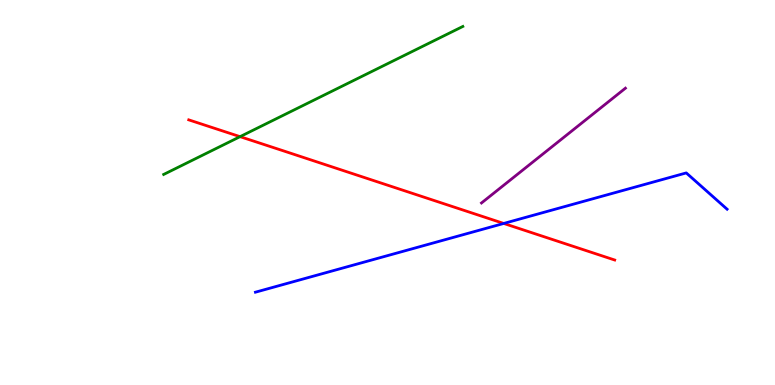[{'lines': ['blue', 'red'], 'intersections': [{'x': 6.5, 'y': 4.2}]}, {'lines': ['green', 'red'], 'intersections': [{'x': 3.1, 'y': 6.45}]}, {'lines': ['purple', 'red'], 'intersections': []}, {'lines': ['blue', 'green'], 'intersections': []}, {'lines': ['blue', 'purple'], 'intersections': []}, {'lines': ['green', 'purple'], 'intersections': []}]